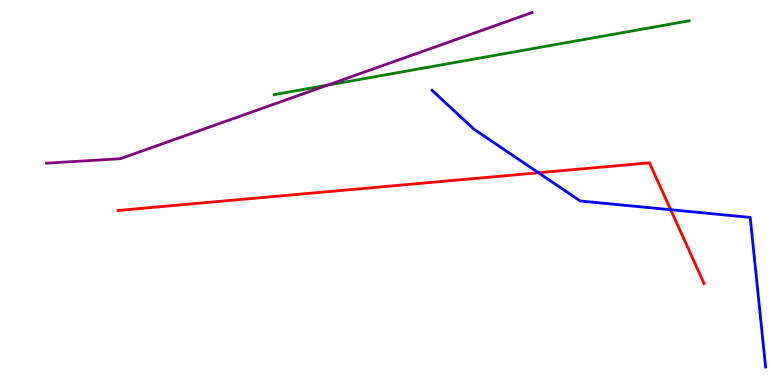[{'lines': ['blue', 'red'], 'intersections': [{'x': 6.95, 'y': 5.51}, {'x': 8.65, 'y': 4.55}]}, {'lines': ['green', 'red'], 'intersections': []}, {'lines': ['purple', 'red'], 'intersections': []}, {'lines': ['blue', 'green'], 'intersections': []}, {'lines': ['blue', 'purple'], 'intersections': []}, {'lines': ['green', 'purple'], 'intersections': [{'x': 4.23, 'y': 7.79}]}]